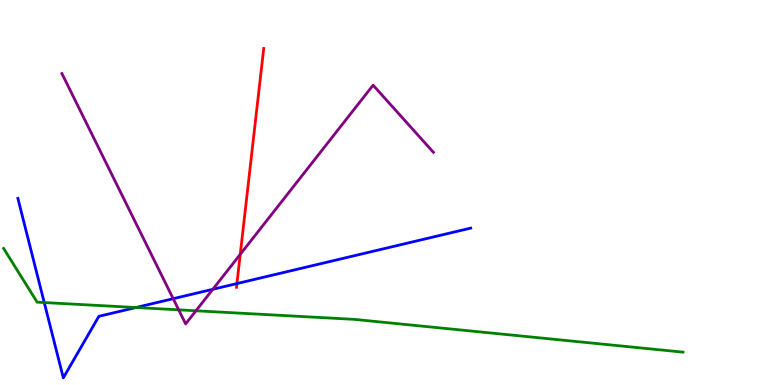[{'lines': ['blue', 'red'], 'intersections': [{'x': 3.06, 'y': 2.63}]}, {'lines': ['green', 'red'], 'intersections': []}, {'lines': ['purple', 'red'], 'intersections': [{'x': 3.1, 'y': 3.39}]}, {'lines': ['blue', 'green'], 'intersections': [{'x': 0.571, 'y': 2.14}, {'x': 1.75, 'y': 2.01}]}, {'lines': ['blue', 'purple'], 'intersections': [{'x': 2.23, 'y': 2.24}, {'x': 2.75, 'y': 2.49}]}, {'lines': ['green', 'purple'], 'intersections': [{'x': 2.31, 'y': 1.95}, {'x': 2.53, 'y': 1.93}]}]